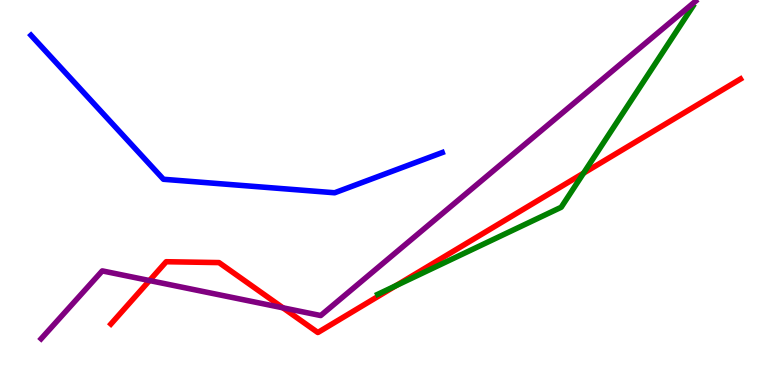[{'lines': ['blue', 'red'], 'intersections': []}, {'lines': ['green', 'red'], 'intersections': [{'x': 5.11, 'y': 2.58}, {'x': 7.53, 'y': 5.5}]}, {'lines': ['purple', 'red'], 'intersections': [{'x': 1.93, 'y': 2.71}, {'x': 3.65, 'y': 2.0}]}, {'lines': ['blue', 'green'], 'intersections': []}, {'lines': ['blue', 'purple'], 'intersections': []}, {'lines': ['green', 'purple'], 'intersections': []}]